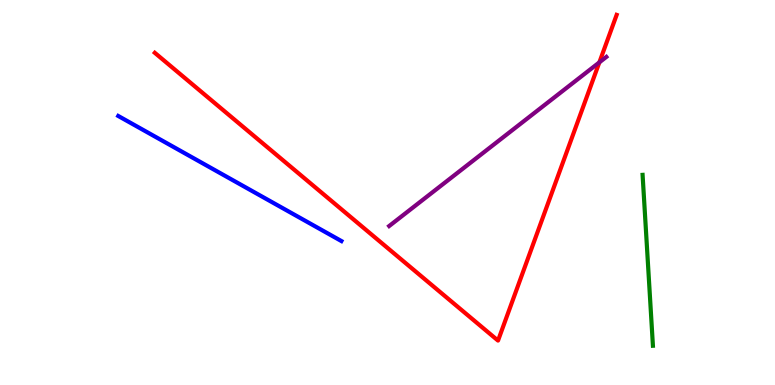[{'lines': ['blue', 'red'], 'intersections': []}, {'lines': ['green', 'red'], 'intersections': []}, {'lines': ['purple', 'red'], 'intersections': [{'x': 7.73, 'y': 8.38}]}, {'lines': ['blue', 'green'], 'intersections': []}, {'lines': ['blue', 'purple'], 'intersections': []}, {'lines': ['green', 'purple'], 'intersections': []}]